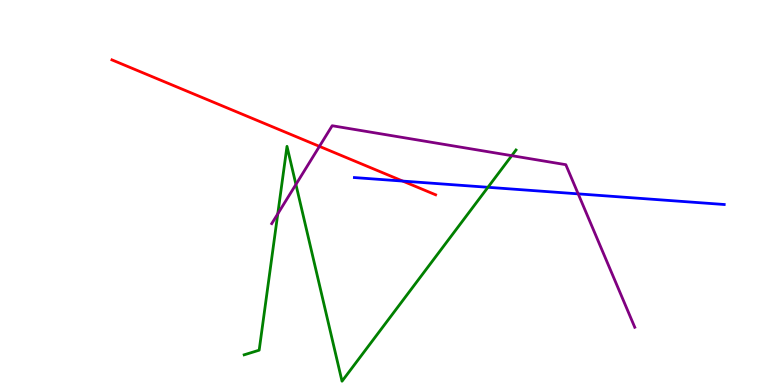[{'lines': ['blue', 'red'], 'intersections': [{'x': 5.2, 'y': 5.3}]}, {'lines': ['green', 'red'], 'intersections': []}, {'lines': ['purple', 'red'], 'intersections': [{'x': 4.12, 'y': 6.2}]}, {'lines': ['blue', 'green'], 'intersections': [{'x': 6.3, 'y': 5.14}]}, {'lines': ['blue', 'purple'], 'intersections': [{'x': 7.46, 'y': 4.96}]}, {'lines': ['green', 'purple'], 'intersections': [{'x': 3.58, 'y': 4.45}, {'x': 3.82, 'y': 5.21}, {'x': 6.6, 'y': 5.96}]}]